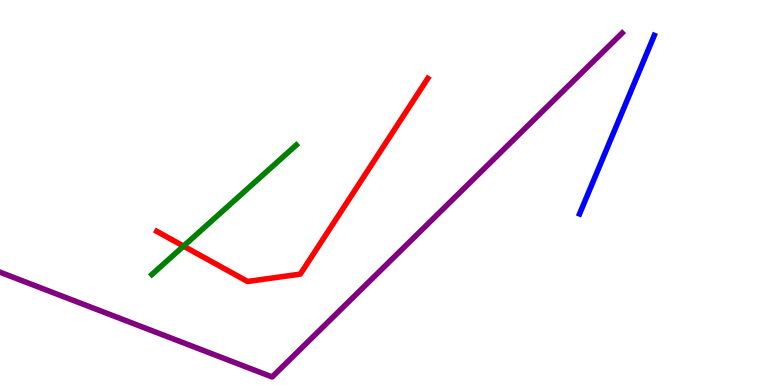[{'lines': ['blue', 'red'], 'intersections': []}, {'lines': ['green', 'red'], 'intersections': [{'x': 2.37, 'y': 3.61}]}, {'lines': ['purple', 'red'], 'intersections': []}, {'lines': ['blue', 'green'], 'intersections': []}, {'lines': ['blue', 'purple'], 'intersections': []}, {'lines': ['green', 'purple'], 'intersections': []}]